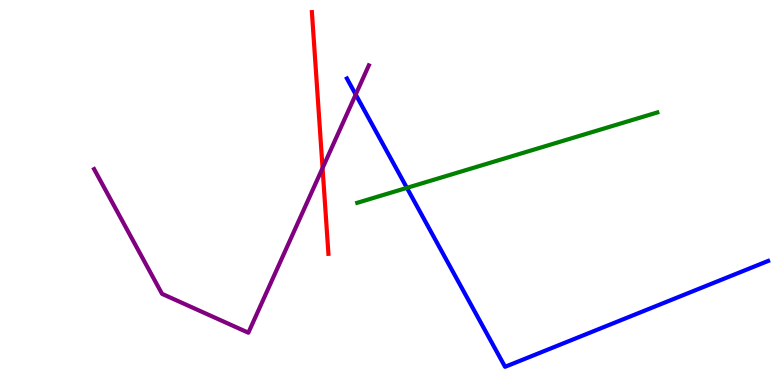[{'lines': ['blue', 'red'], 'intersections': []}, {'lines': ['green', 'red'], 'intersections': []}, {'lines': ['purple', 'red'], 'intersections': [{'x': 4.16, 'y': 5.64}]}, {'lines': ['blue', 'green'], 'intersections': [{'x': 5.25, 'y': 5.12}]}, {'lines': ['blue', 'purple'], 'intersections': [{'x': 4.59, 'y': 7.55}]}, {'lines': ['green', 'purple'], 'intersections': []}]